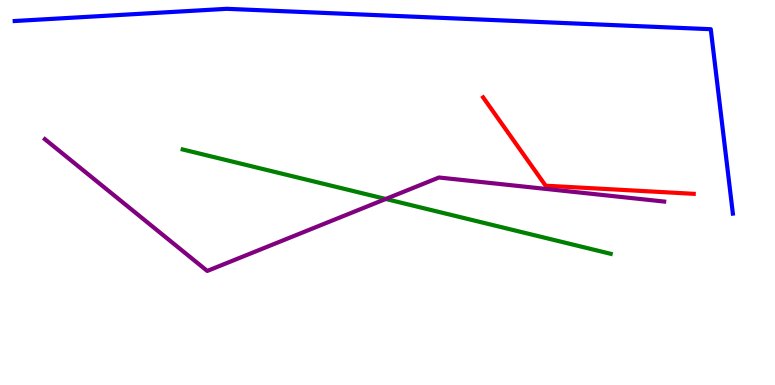[{'lines': ['blue', 'red'], 'intersections': []}, {'lines': ['green', 'red'], 'intersections': []}, {'lines': ['purple', 'red'], 'intersections': []}, {'lines': ['blue', 'green'], 'intersections': []}, {'lines': ['blue', 'purple'], 'intersections': []}, {'lines': ['green', 'purple'], 'intersections': [{'x': 4.98, 'y': 4.83}]}]